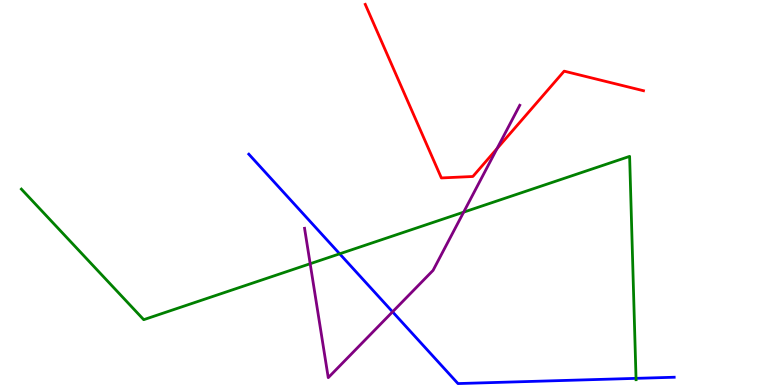[{'lines': ['blue', 'red'], 'intersections': []}, {'lines': ['green', 'red'], 'intersections': []}, {'lines': ['purple', 'red'], 'intersections': [{'x': 6.41, 'y': 6.14}]}, {'lines': ['blue', 'green'], 'intersections': [{'x': 4.38, 'y': 3.41}, {'x': 8.21, 'y': 0.173}]}, {'lines': ['blue', 'purple'], 'intersections': [{'x': 5.07, 'y': 1.9}]}, {'lines': ['green', 'purple'], 'intersections': [{'x': 4.0, 'y': 3.15}, {'x': 5.98, 'y': 4.49}]}]